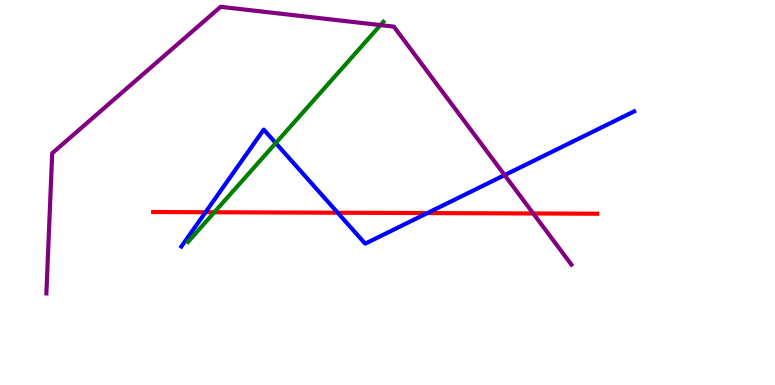[{'lines': ['blue', 'red'], 'intersections': [{'x': 2.65, 'y': 4.49}, {'x': 4.36, 'y': 4.47}, {'x': 5.51, 'y': 4.47}]}, {'lines': ['green', 'red'], 'intersections': [{'x': 2.77, 'y': 4.49}]}, {'lines': ['purple', 'red'], 'intersections': [{'x': 6.88, 'y': 4.46}]}, {'lines': ['blue', 'green'], 'intersections': [{'x': 3.56, 'y': 6.28}]}, {'lines': ['blue', 'purple'], 'intersections': [{'x': 6.51, 'y': 5.45}]}, {'lines': ['green', 'purple'], 'intersections': [{'x': 4.91, 'y': 9.35}]}]